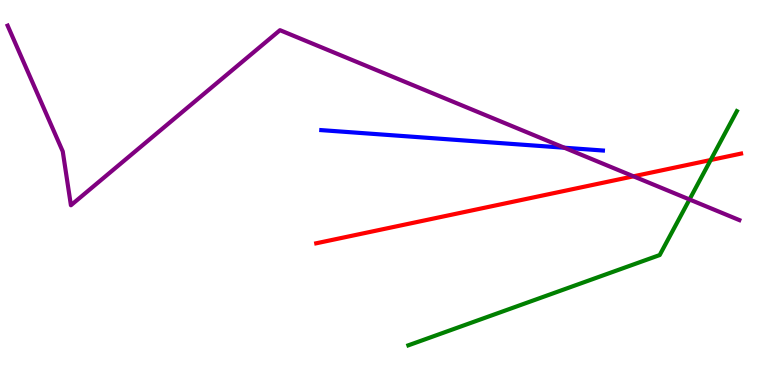[{'lines': ['blue', 'red'], 'intersections': []}, {'lines': ['green', 'red'], 'intersections': [{'x': 9.17, 'y': 5.84}]}, {'lines': ['purple', 'red'], 'intersections': [{'x': 8.17, 'y': 5.42}]}, {'lines': ['blue', 'green'], 'intersections': []}, {'lines': ['blue', 'purple'], 'intersections': [{'x': 7.28, 'y': 6.16}]}, {'lines': ['green', 'purple'], 'intersections': [{'x': 8.9, 'y': 4.82}]}]